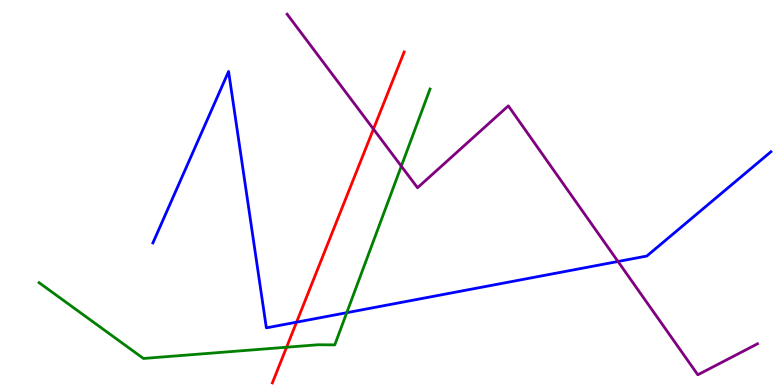[{'lines': ['blue', 'red'], 'intersections': [{'x': 3.83, 'y': 1.63}]}, {'lines': ['green', 'red'], 'intersections': [{'x': 3.7, 'y': 0.981}]}, {'lines': ['purple', 'red'], 'intersections': [{'x': 4.82, 'y': 6.65}]}, {'lines': ['blue', 'green'], 'intersections': [{'x': 4.47, 'y': 1.88}]}, {'lines': ['blue', 'purple'], 'intersections': [{'x': 7.97, 'y': 3.21}]}, {'lines': ['green', 'purple'], 'intersections': [{'x': 5.18, 'y': 5.68}]}]